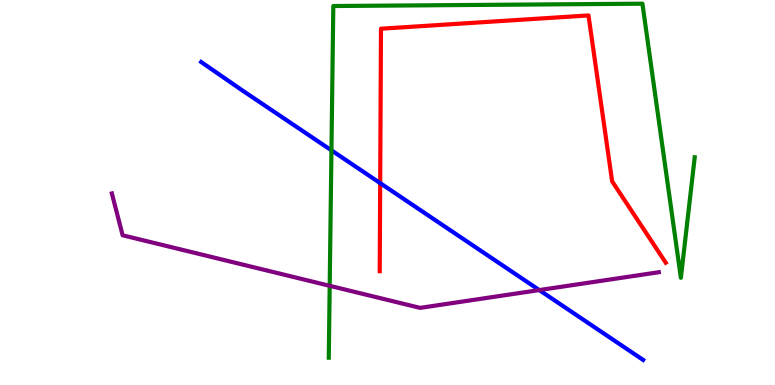[{'lines': ['blue', 'red'], 'intersections': [{'x': 4.91, 'y': 5.24}]}, {'lines': ['green', 'red'], 'intersections': []}, {'lines': ['purple', 'red'], 'intersections': []}, {'lines': ['blue', 'green'], 'intersections': [{'x': 4.28, 'y': 6.09}]}, {'lines': ['blue', 'purple'], 'intersections': [{'x': 6.96, 'y': 2.47}]}, {'lines': ['green', 'purple'], 'intersections': [{'x': 4.25, 'y': 2.58}]}]